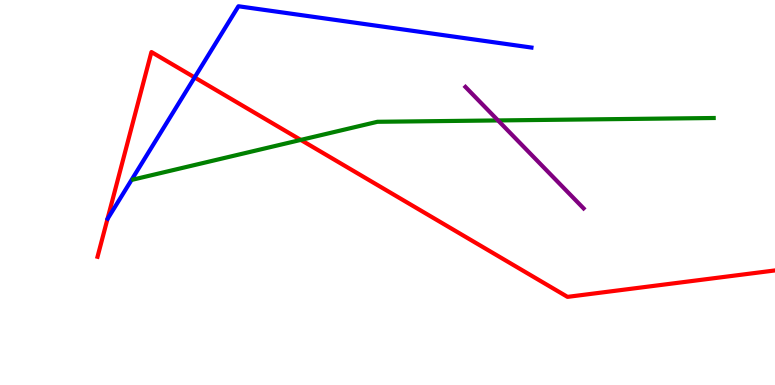[{'lines': ['blue', 'red'], 'intersections': [{'x': 2.51, 'y': 7.99}]}, {'lines': ['green', 'red'], 'intersections': [{'x': 3.88, 'y': 6.37}]}, {'lines': ['purple', 'red'], 'intersections': []}, {'lines': ['blue', 'green'], 'intersections': []}, {'lines': ['blue', 'purple'], 'intersections': []}, {'lines': ['green', 'purple'], 'intersections': [{'x': 6.43, 'y': 6.87}]}]